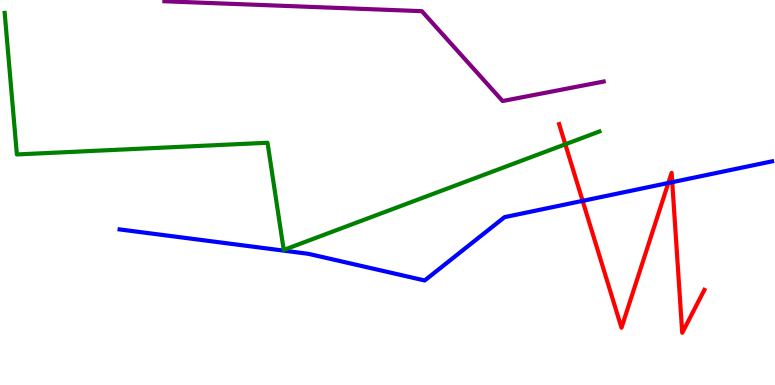[{'lines': ['blue', 'red'], 'intersections': [{'x': 7.52, 'y': 4.78}, {'x': 8.62, 'y': 5.25}, {'x': 8.67, 'y': 5.27}]}, {'lines': ['green', 'red'], 'intersections': [{'x': 7.29, 'y': 6.25}]}, {'lines': ['purple', 'red'], 'intersections': []}, {'lines': ['blue', 'green'], 'intersections': []}, {'lines': ['blue', 'purple'], 'intersections': []}, {'lines': ['green', 'purple'], 'intersections': []}]